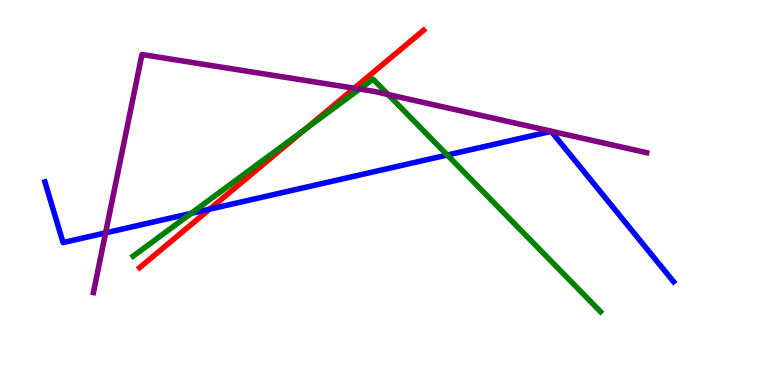[{'lines': ['blue', 'red'], 'intersections': [{'x': 2.7, 'y': 4.57}]}, {'lines': ['green', 'red'], 'intersections': [{'x': 3.94, 'y': 6.65}]}, {'lines': ['purple', 'red'], 'intersections': [{'x': 4.57, 'y': 7.71}]}, {'lines': ['blue', 'green'], 'intersections': [{'x': 2.47, 'y': 4.46}, {'x': 5.77, 'y': 5.97}]}, {'lines': ['blue', 'purple'], 'intersections': [{'x': 1.36, 'y': 3.95}]}, {'lines': ['green', 'purple'], 'intersections': [{'x': 4.64, 'y': 7.69}, {'x': 5.01, 'y': 7.54}]}]